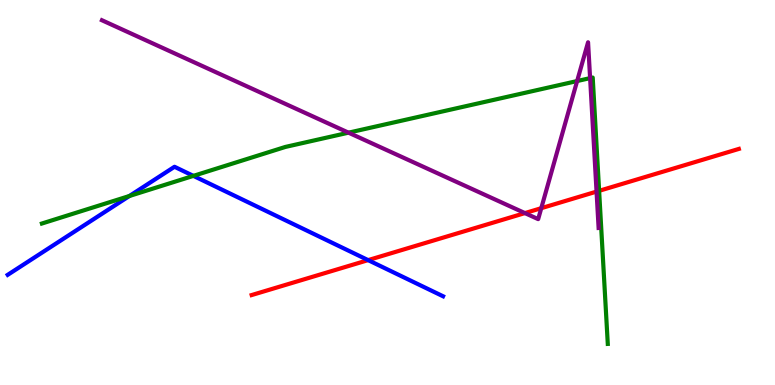[{'lines': ['blue', 'red'], 'intersections': [{'x': 4.75, 'y': 3.24}]}, {'lines': ['green', 'red'], 'intersections': [{'x': 7.73, 'y': 5.04}]}, {'lines': ['purple', 'red'], 'intersections': [{'x': 6.77, 'y': 4.47}, {'x': 6.98, 'y': 4.59}, {'x': 7.7, 'y': 5.02}]}, {'lines': ['blue', 'green'], 'intersections': [{'x': 1.67, 'y': 4.91}, {'x': 2.5, 'y': 5.43}]}, {'lines': ['blue', 'purple'], 'intersections': []}, {'lines': ['green', 'purple'], 'intersections': [{'x': 4.5, 'y': 6.55}, {'x': 7.45, 'y': 7.89}, {'x': 7.61, 'y': 7.97}]}]